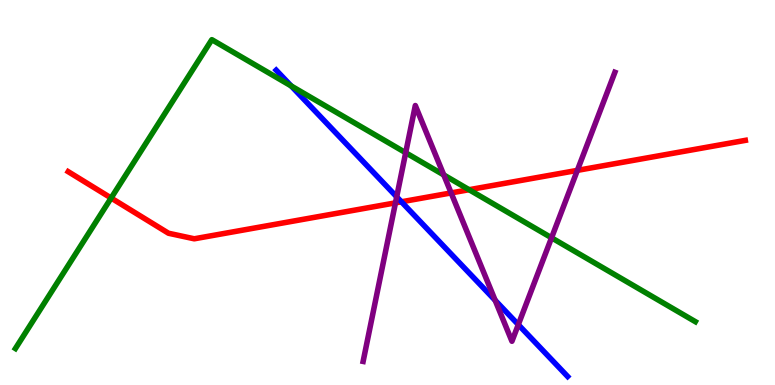[{'lines': ['blue', 'red'], 'intersections': [{'x': 5.18, 'y': 4.76}]}, {'lines': ['green', 'red'], 'intersections': [{'x': 1.43, 'y': 4.86}, {'x': 6.05, 'y': 5.07}]}, {'lines': ['purple', 'red'], 'intersections': [{'x': 5.1, 'y': 4.73}, {'x': 5.82, 'y': 4.99}, {'x': 7.45, 'y': 5.57}]}, {'lines': ['blue', 'green'], 'intersections': [{'x': 3.76, 'y': 7.77}]}, {'lines': ['blue', 'purple'], 'intersections': [{'x': 5.12, 'y': 4.89}, {'x': 6.39, 'y': 2.2}, {'x': 6.69, 'y': 1.57}]}, {'lines': ['green', 'purple'], 'intersections': [{'x': 5.23, 'y': 6.03}, {'x': 5.73, 'y': 5.46}, {'x': 7.12, 'y': 3.82}]}]